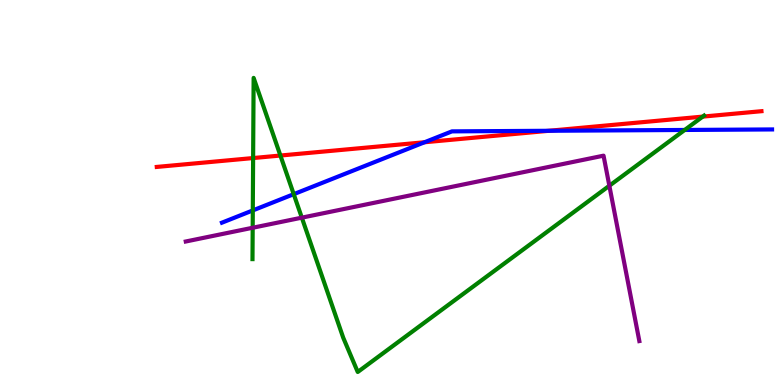[{'lines': ['blue', 'red'], 'intersections': [{'x': 5.48, 'y': 6.31}, {'x': 7.08, 'y': 6.6}]}, {'lines': ['green', 'red'], 'intersections': [{'x': 3.27, 'y': 5.89}, {'x': 3.62, 'y': 5.96}, {'x': 9.07, 'y': 6.97}]}, {'lines': ['purple', 'red'], 'intersections': []}, {'lines': ['blue', 'green'], 'intersections': [{'x': 3.26, 'y': 4.53}, {'x': 3.79, 'y': 4.96}, {'x': 8.83, 'y': 6.62}]}, {'lines': ['blue', 'purple'], 'intersections': []}, {'lines': ['green', 'purple'], 'intersections': [{'x': 3.26, 'y': 4.08}, {'x': 3.89, 'y': 4.35}, {'x': 7.86, 'y': 5.18}]}]